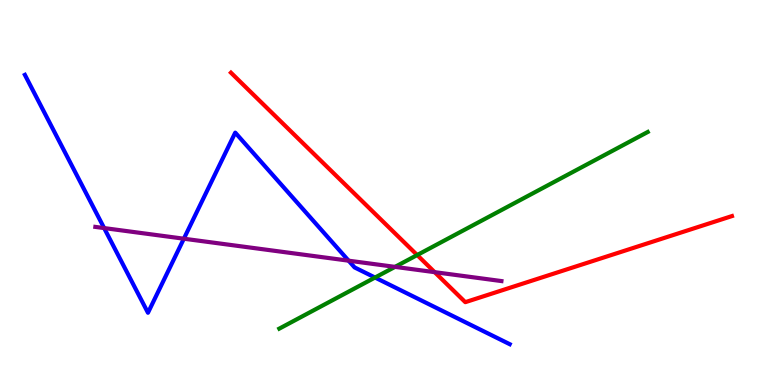[{'lines': ['blue', 'red'], 'intersections': []}, {'lines': ['green', 'red'], 'intersections': [{'x': 5.38, 'y': 3.38}]}, {'lines': ['purple', 'red'], 'intersections': [{'x': 5.61, 'y': 2.93}]}, {'lines': ['blue', 'green'], 'intersections': [{'x': 4.84, 'y': 2.79}]}, {'lines': ['blue', 'purple'], 'intersections': [{'x': 1.34, 'y': 4.08}, {'x': 2.37, 'y': 3.8}, {'x': 4.5, 'y': 3.23}]}, {'lines': ['green', 'purple'], 'intersections': [{'x': 5.1, 'y': 3.07}]}]